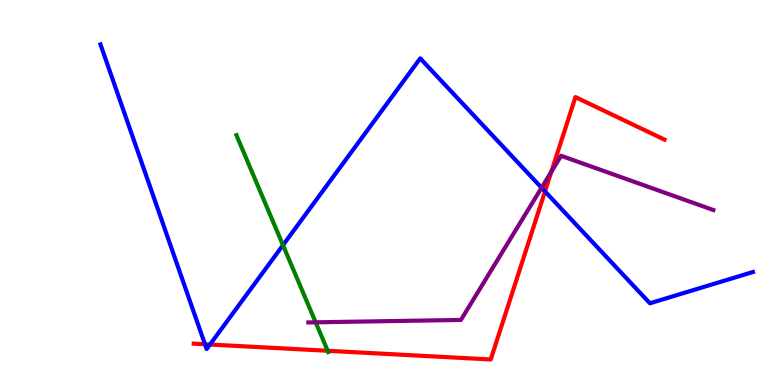[{'lines': ['blue', 'red'], 'intersections': [{'x': 2.64, 'y': 1.06}, {'x': 2.71, 'y': 1.05}, {'x': 7.03, 'y': 5.03}]}, {'lines': ['green', 'red'], 'intersections': [{'x': 4.23, 'y': 0.889}]}, {'lines': ['purple', 'red'], 'intersections': [{'x': 7.11, 'y': 5.54}]}, {'lines': ['blue', 'green'], 'intersections': [{'x': 3.65, 'y': 3.63}]}, {'lines': ['blue', 'purple'], 'intersections': [{'x': 6.99, 'y': 5.12}]}, {'lines': ['green', 'purple'], 'intersections': [{'x': 4.07, 'y': 1.63}]}]